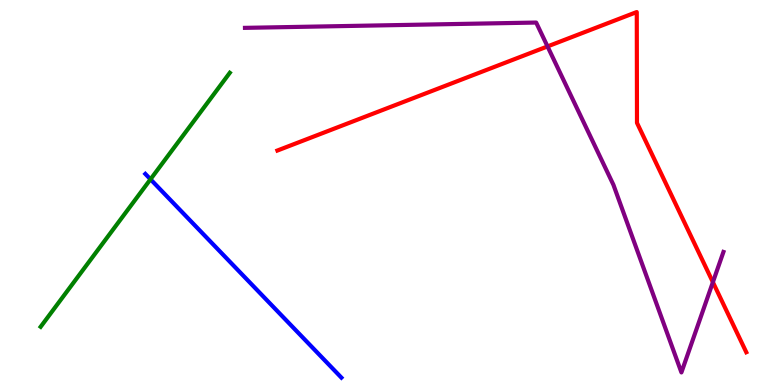[{'lines': ['blue', 'red'], 'intersections': []}, {'lines': ['green', 'red'], 'intersections': []}, {'lines': ['purple', 'red'], 'intersections': [{'x': 7.06, 'y': 8.79}, {'x': 9.2, 'y': 2.67}]}, {'lines': ['blue', 'green'], 'intersections': [{'x': 1.94, 'y': 5.34}]}, {'lines': ['blue', 'purple'], 'intersections': []}, {'lines': ['green', 'purple'], 'intersections': []}]